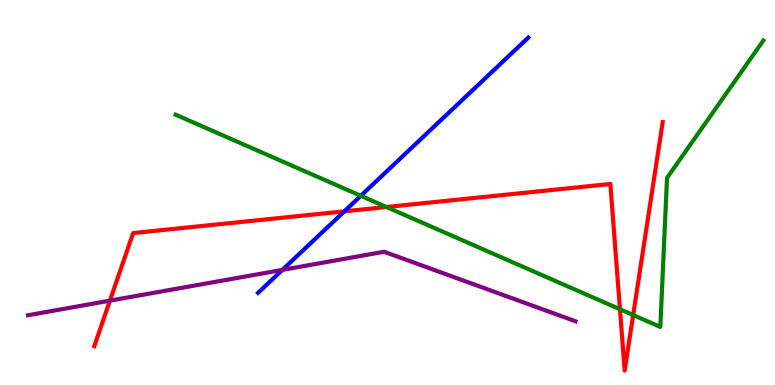[{'lines': ['blue', 'red'], 'intersections': [{'x': 4.44, 'y': 4.51}]}, {'lines': ['green', 'red'], 'intersections': [{'x': 4.99, 'y': 4.62}, {'x': 8.0, 'y': 1.97}, {'x': 8.17, 'y': 1.82}]}, {'lines': ['purple', 'red'], 'intersections': [{'x': 1.42, 'y': 2.19}]}, {'lines': ['blue', 'green'], 'intersections': [{'x': 4.66, 'y': 4.91}]}, {'lines': ['blue', 'purple'], 'intersections': [{'x': 3.64, 'y': 2.99}]}, {'lines': ['green', 'purple'], 'intersections': []}]